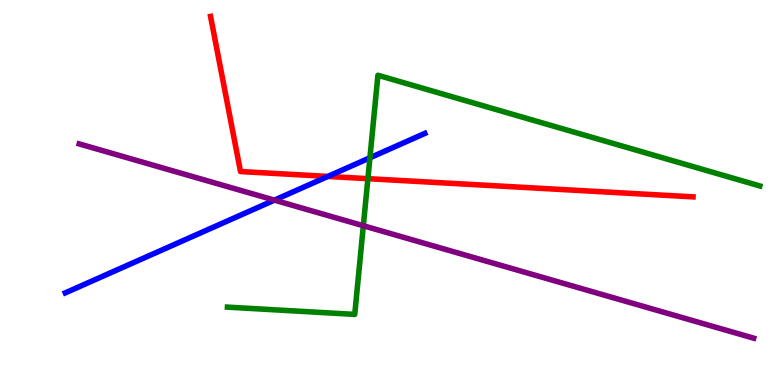[{'lines': ['blue', 'red'], 'intersections': [{'x': 4.23, 'y': 5.42}]}, {'lines': ['green', 'red'], 'intersections': [{'x': 4.75, 'y': 5.36}]}, {'lines': ['purple', 'red'], 'intersections': []}, {'lines': ['blue', 'green'], 'intersections': [{'x': 4.77, 'y': 5.9}]}, {'lines': ['blue', 'purple'], 'intersections': [{'x': 3.54, 'y': 4.8}]}, {'lines': ['green', 'purple'], 'intersections': [{'x': 4.69, 'y': 4.14}]}]